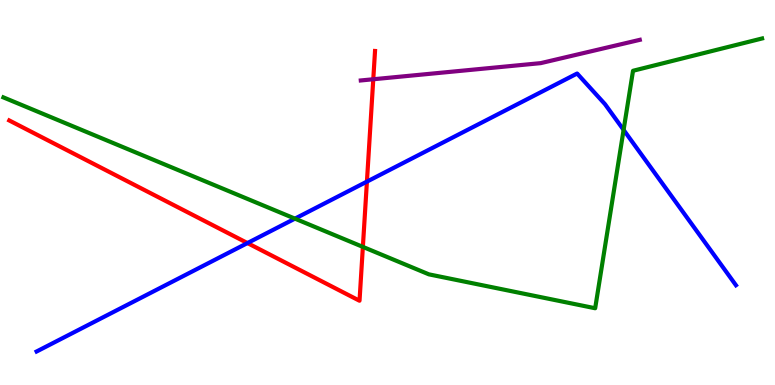[{'lines': ['blue', 'red'], 'intersections': [{'x': 3.19, 'y': 3.69}, {'x': 4.73, 'y': 5.28}]}, {'lines': ['green', 'red'], 'intersections': [{'x': 4.68, 'y': 3.59}]}, {'lines': ['purple', 'red'], 'intersections': [{'x': 4.82, 'y': 7.94}]}, {'lines': ['blue', 'green'], 'intersections': [{'x': 3.81, 'y': 4.32}, {'x': 8.05, 'y': 6.63}]}, {'lines': ['blue', 'purple'], 'intersections': []}, {'lines': ['green', 'purple'], 'intersections': []}]